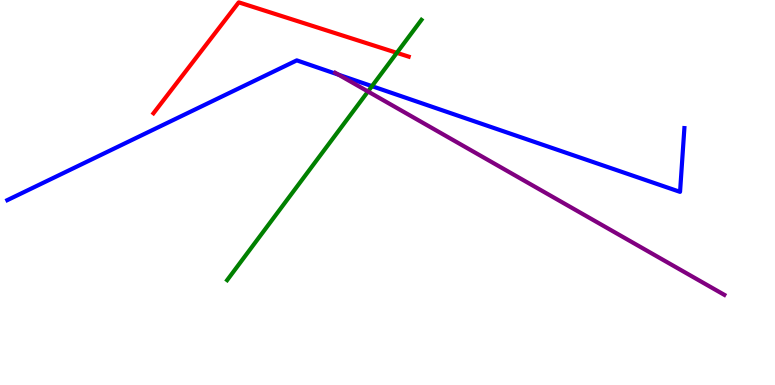[{'lines': ['blue', 'red'], 'intersections': []}, {'lines': ['green', 'red'], 'intersections': [{'x': 5.12, 'y': 8.63}]}, {'lines': ['purple', 'red'], 'intersections': []}, {'lines': ['blue', 'green'], 'intersections': [{'x': 4.8, 'y': 7.76}]}, {'lines': ['blue', 'purple'], 'intersections': [{'x': 4.37, 'y': 8.06}]}, {'lines': ['green', 'purple'], 'intersections': [{'x': 4.75, 'y': 7.62}]}]